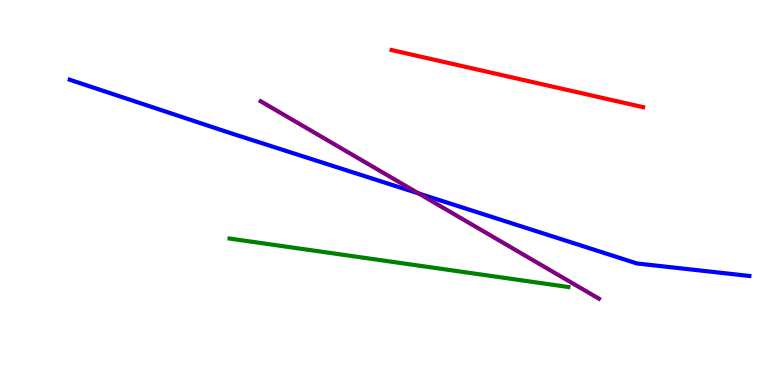[{'lines': ['blue', 'red'], 'intersections': []}, {'lines': ['green', 'red'], 'intersections': []}, {'lines': ['purple', 'red'], 'intersections': []}, {'lines': ['blue', 'green'], 'intersections': []}, {'lines': ['blue', 'purple'], 'intersections': [{'x': 5.4, 'y': 4.98}]}, {'lines': ['green', 'purple'], 'intersections': []}]